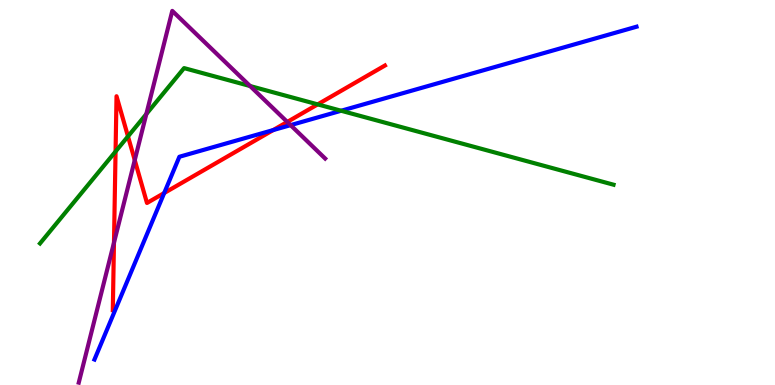[{'lines': ['blue', 'red'], 'intersections': [{'x': 2.12, 'y': 4.99}, {'x': 3.52, 'y': 6.62}]}, {'lines': ['green', 'red'], 'intersections': [{'x': 1.49, 'y': 6.06}, {'x': 1.65, 'y': 6.46}, {'x': 4.1, 'y': 7.29}]}, {'lines': ['purple', 'red'], 'intersections': [{'x': 1.47, 'y': 3.7}, {'x': 1.74, 'y': 5.84}, {'x': 3.71, 'y': 6.83}]}, {'lines': ['blue', 'green'], 'intersections': [{'x': 4.4, 'y': 7.12}]}, {'lines': ['blue', 'purple'], 'intersections': [{'x': 3.75, 'y': 6.75}]}, {'lines': ['green', 'purple'], 'intersections': [{'x': 1.89, 'y': 7.04}, {'x': 3.23, 'y': 7.77}]}]